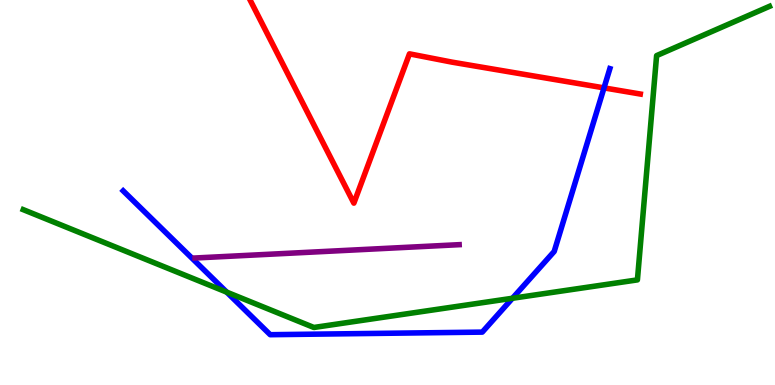[{'lines': ['blue', 'red'], 'intersections': [{'x': 7.79, 'y': 7.72}]}, {'lines': ['green', 'red'], 'intersections': []}, {'lines': ['purple', 'red'], 'intersections': []}, {'lines': ['blue', 'green'], 'intersections': [{'x': 2.93, 'y': 2.41}, {'x': 6.61, 'y': 2.25}]}, {'lines': ['blue', 'purple'], 'intersections': []}, {'lines': ['green', 'purple'], 'intersections': []}]